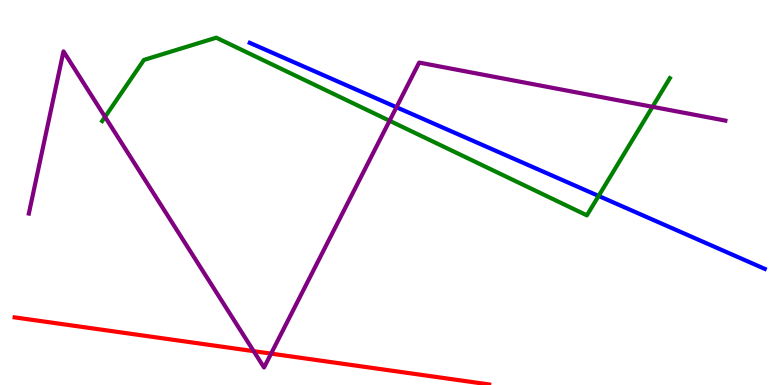[{'lines': ['blue', 'red'], 'intersections': []}, {'lines': ['green', 'red'], 'intersections': []}, {'lines': ['purple', 'red'], 'intersections': [{'x': 3.27, 'y': 0.879}, {'x': 3.5, 'y': 0.815}]}, {'lines': ['blue', 'green'], 'intersections': [{'x': 7.72, 'y': 4.91}]}, {'lines': ['blue', 'purple'], 'intersections': [{'x': 5.12, 'y': 7.21}]}, {'lines': ['green', 'purple'], 'intersections': [{'x': 1.36, 'y': 6.96}, {'x': 5.03, 'y': 6.86}, {'x': 8.42, 'y': 7.23}]}]